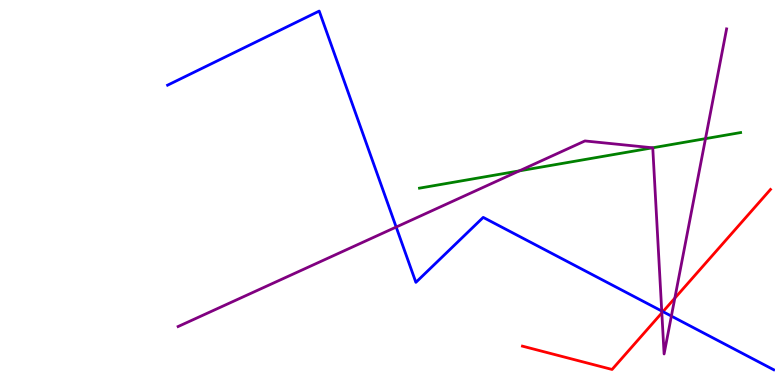[{'lines': ['blue', 'red'], 'intersections': [{'x': 8.55, 'y': 1.9}]}, {'lines': ['green', 'red'], 'intersections': []}, {'lines': ['purple', 'red'], 'intersections': [{'x': 8.54, 'y': 1.87}, {'x': 8.71, 'y': 2.26}]}, {'lines': ['blue', 'green'], 'intersections': []}, {'lines': ['blue', 'purple'], 'intersections': [{'x': 5.11, 'y': 4.1}, {'x': 8.54, 'y': 1.92}, {'x': 8.66, 'y': 1.79}]}, {'lines': ['green', 'purple'], 'intersections': [{'x': 6.7, 'y': 5.56}, {'x': 8.42, 'y': 6.16}, {'x': 9.1, 'y': 6.4}]}]